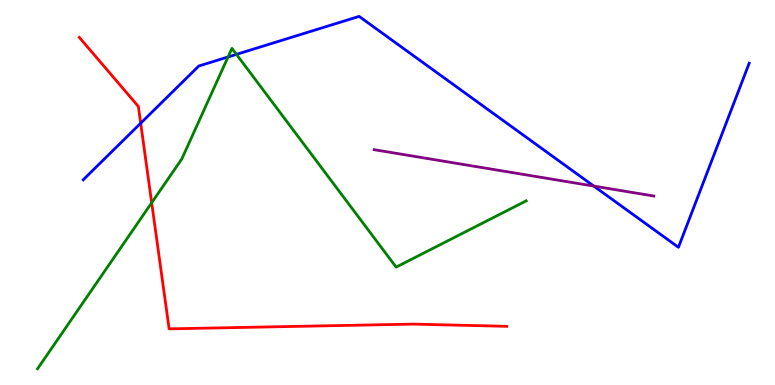[{'lines': ['blue', 'red'], 'intersections': [{'x': 1.82, 'y': 6.8}]}, {'lines': ['green', 'red'], 'intersections': [{'x': 1.96, 'y': 4.73}]}, {'lines': ['purple', 'red'], 'intersections': []}, {'lines': ['blue', 'green'], 'intersections': [{'x': 2.94, 'y': 8.52}, {'x': 3.05, 'y': 8.59}]}, {'lines': ['blue', 'purple'], 'intersections': [{'x': 7.66, 'y': 5.17}]}, {'lines': ['green', 'purple'], 'intersections': []}]